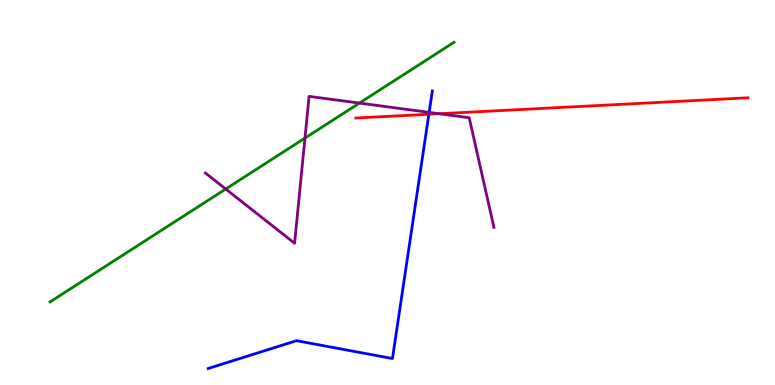[{'lines': ['blue', 'red'], 'intersections': [{'x': 5.53, 'y': 7.03}]}, {'lines': ['green', 'red'], 'intersections': []}, {'lines': ['purple', 'red'], 'intersections': [{'x': 5.67, 'y': 7.05}]}, {'lines': ['blue', 'green'], 'intersections': []}, {'lines': ['blue', 'purple'], 'intersections': [{'x': 5.54, 'y': 7.08}]}, {'lines': ['green', 'purple'], 'intersections': [{'x': 2.91, 'y': 5.09}, {'x': 3.94, 'y': 6.41}, {'x': 4.64, 'y': 7.32}]}]